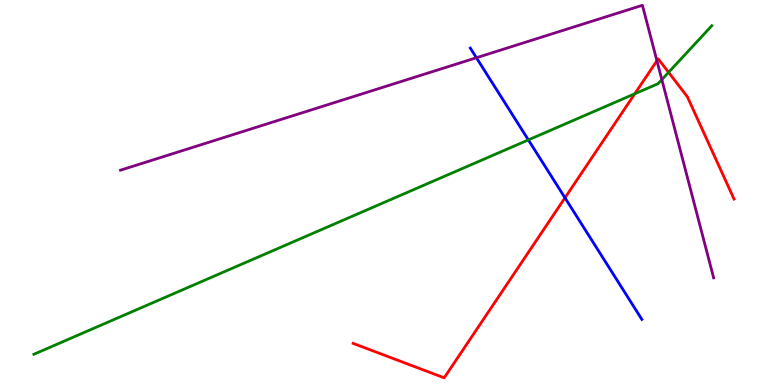[{'lines': ['blue', 'red'], 'intersections': [{'x': 7.29, 'y': 4.86}]}, {'lines': ['green', 'red'], 'intersections': [{'x': 8.19, 'y': 7.56}, {'x': 8.63, 'y': 8.12}]}, {'lines': ['purple', 'red'], 'intersections': [{'x': 8.48, 'y': 8.42}]}, {'lines': ['blue', 'green'], 'intersections': [{'x': 6.82, 'y': 6.37}]}, {'lines': ['blue', 'purple'], 'intersections': [{'x': 6.15, 'y': 8.5}]}, {'lines': ['green', 'purple'], 'intersections': [{'x': 8.54, 'y': 7.93}]}]